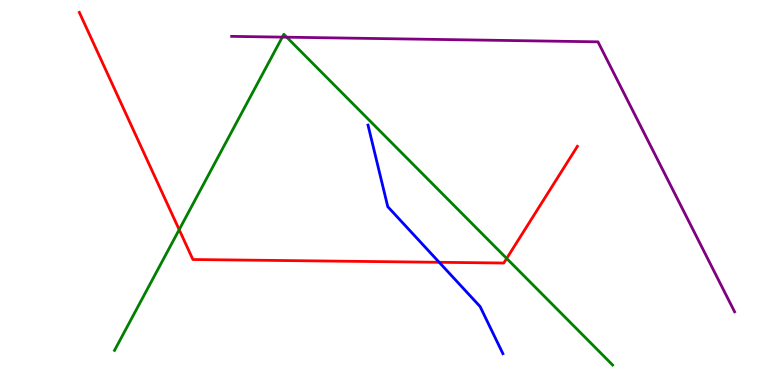[{'lines': ['blue', 'red'], 'intersections': [{'x': 5.67, 'y': 3.19}]}, {'lines': ['green', 'red'], 'intersections': [{'x': 2.31, 'y': 4.03}, {'x': 6.54, 'y': 3.29}]}, {'lines': ['purple', 'red'], 'intersections': []}, {'lines': ['blue', 'green'], 'intersections': []}, {'lines': ['blue', 'purple'], 'intersections': []}, {'lines': ['green', 'purple'], 'intersections': [{'x': 3.64, 'y': 9.04}, {'x': 3.7, 'y': 9.03}]}]